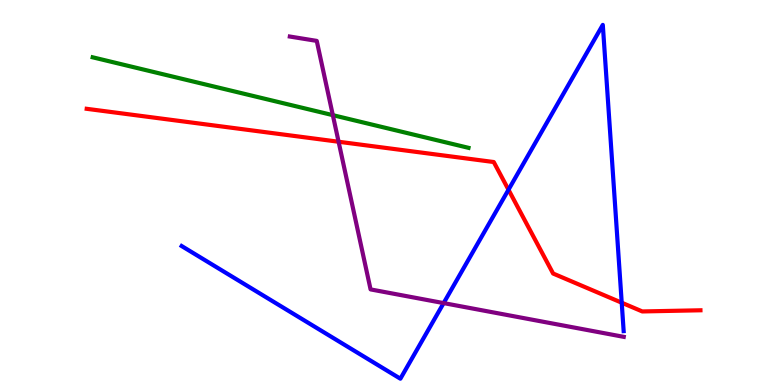[{'lines': ['blue', 'red'], 'intersections': [{'x': 6.56, 'y': 5.07}, {'x': 8.02, 'y': 2.14}]}, {'lines': ['green', 'red'], 'intersections': []}, {'lines': ['purple', 'red'], 'intersections': [{'x': 4.37, 'y': 6.32}]}, {'lines': ['blue', 'green'], 'intersections': []}, {'lines': ['blue', 'purple'], 'intersections': [{'x': 5.72, 'y': 2.13}]}, {'lines': ['green', 'purple'], 'intersections': [{'x': 4.29, 'y': 7.01}]}]